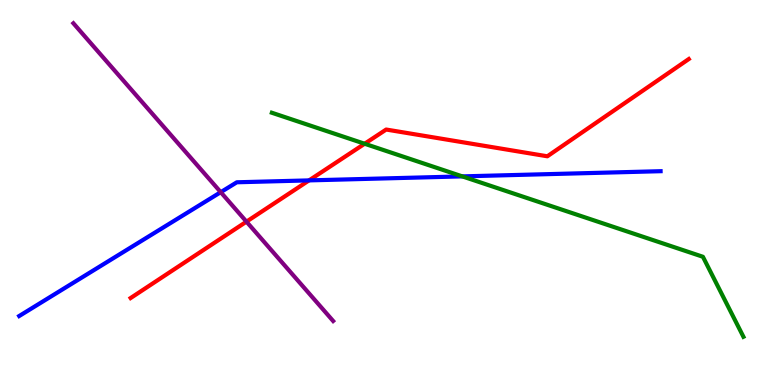[{'lines': ['blue', 'red'], 'intersections': [{'x': 3.99, 'y': 5.31}]}, {'lines': ['green', 'red'], 'intersections': [{'x': 4.7, 'y': 6.27}]}, {'lines': ['purple', 'red'], 'intersections': [{'x': 3.18, 'y': 4.24}]}, {'lines': ['blue', 'green'], 'intersections': [{'x': 5.97, 'y': 5.42}]}, {'lines': ['blue', 'purple'], 'intersections': [{'x': 2.85, 'y': 5.01}]}, {'lines': ['green', 'purple'], 'intersections': []}]